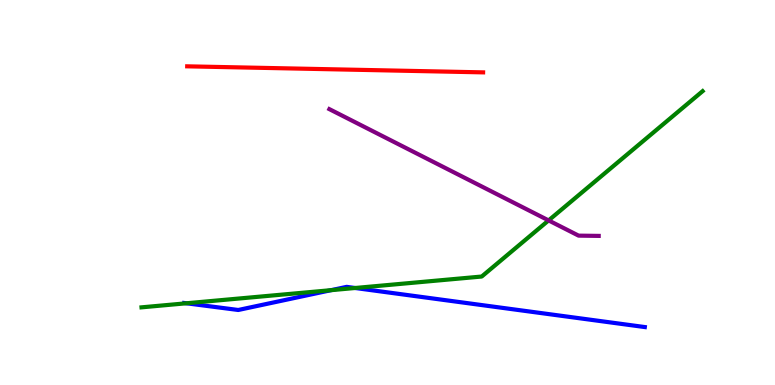[{'lines': ['blue', 'red'], 'intersections': []}, {'lines': ['green', 'red'], 'intersections': []}, {'lines': ['purple', 'red'], 'intersections': []}, {'lines': ['blue', 'green'], 'intersections': [{'x': 2.41, 'y': 2.12}, {'x': 4.27, 'y': 2.46}, {'x': 4.58, 'y': 2.52}]}, {'lines': ['blue', 'purple'], 'intersections': []}, {'lines': ['green', 'purple'], 'intersections': [{'x': 7.08, 'y': 4.28}]}]